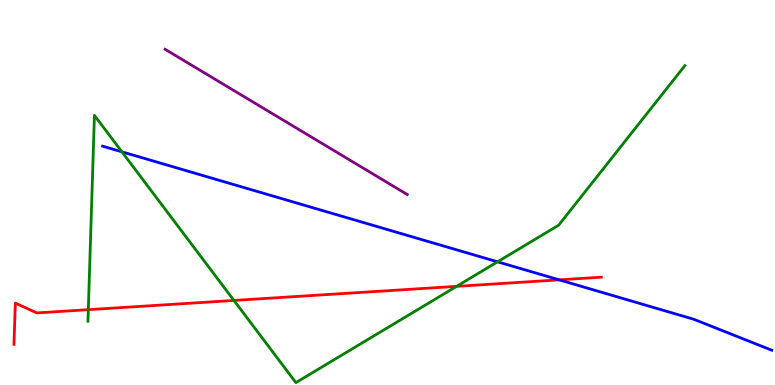[{'lines': ['blue', 'red'], 'intersections': [{'x': 7.22, 'y': 2.73}]}, {'lines': ['green', 'red'], 'intersections': [{'x': 1.14, 'y': 1.96}, {'x': 3.02, 'y': 2.2}, {'x': 5.89, 'y': 2.56}]}, {'lines': ['purple', 'red'], 'intersections': []}, {'lines': ['blue', 'green'], 'intersections': [{'x': 1.57, 'y': 6.06}, {'x': 6.42, 'y': 3.2}]}, {'lines': ['blue', 'purple'], 'intersections': []}, {'lines': ['green', 'purple'], 'intersections': []}]